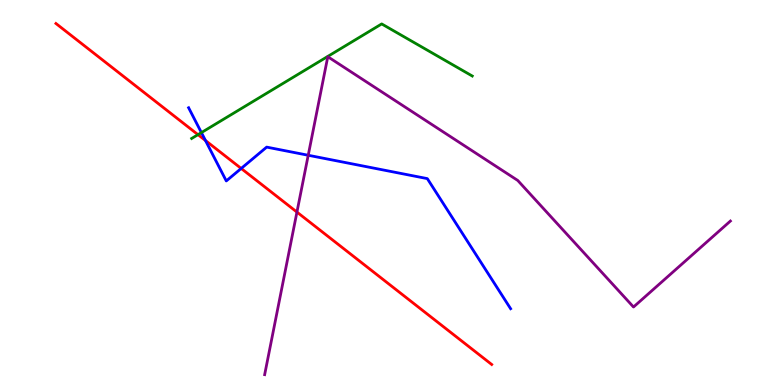[{'lines': ['blue', 'red'], 'intersections': [{'x': 2.65, 'y': 6.35}, {'x': 3.11, 'y': 5.62}]}, {'lines': ['green', 'red'], 'intersections': [{'x': 2.55, 'y': 6.5}]}, {'lines': ['purple', 'red'], 'intersections': [{'x': 3.83, 'y': 4.49}]}, {'lines': ['blue', 'green'], 'intersections': [{'x': 2.6, 'y': 6.56}]}, {'lines': ['blue', 'purple'], 'intersections': [{'x': 3.98, 'y': 5.97}]}, {'lines': ['green', 'purple'], 'intersections': []}]